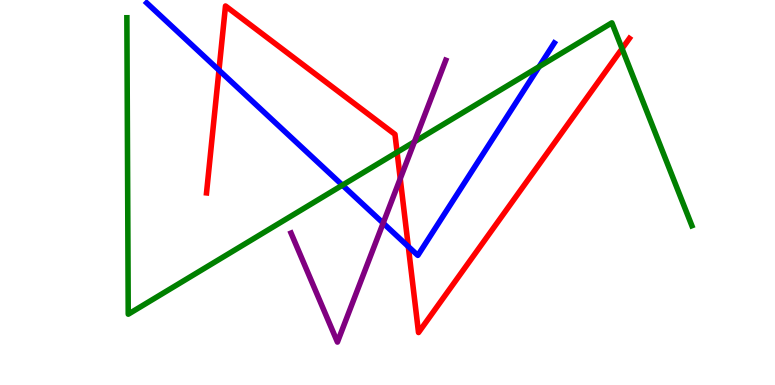[{'lines': ['blue', 'red'], 'intersections': [{'x': 2.83, 'y': 8.18}, {'x': 5.27, 'y': 3.6}]}, {'lines': ['green', 'red'], 'intersections': [{'x': 5.12, 'y': 6.05}, {'x': 8.03, 'y': 8.74}]}, {'lines': ['purple', 'red'], 'intersections': [{'x': 5.16, 'y': 5.36}]}, {'lines': ['blue', 'green'], 'intersections': [{'x': 4.42, 'y': 5.19}, {'x': 6.96, 'y': 8.27}]}, {'lines': ['blue', 'purple'], 'intersections': [{'x': 4.94, 'y': 4.2}]}, {'lines': ['green', 'purple'], 'intersections': [{'x': 5.35, 'y': 6.32}]}]